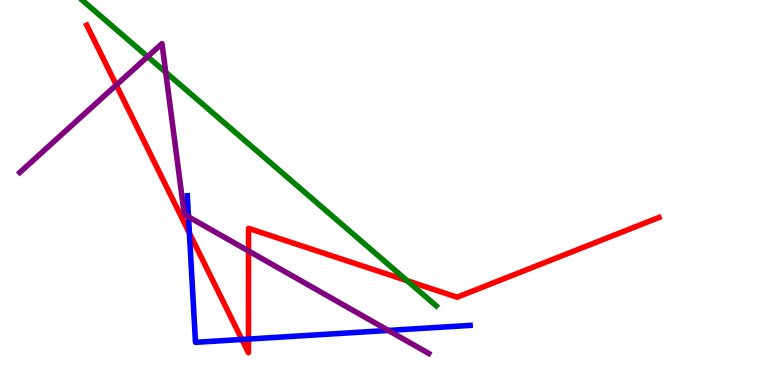[{'lines': ['blue', 'red'], 'intersections': [{'x': 2.44, 'y': 3.94}, {'x': 3.12, 'y': 1.18}, {'x': 3.21, 'y': 1.19}]}, {'lines': ['green', 'red'], 'intersections': [{'x': 5.25, 'y': 2.71}]}, {'lines': ['purple', 'red'], 'intersections': [{'x': 1.5, 'y': 7.79}, {'x': 3.21, 'y': 3.48}]}, {'lines': ['blue', 'green'], 'intersections': []}, {'lines': ['blue', 'purple'], 'intersections': [{'x': 2.43, 'y': 4.37}, {'x': 5.01, 'y': 1.42}]}, {'lines': ['green', 'purple'], 'intersections': [{'x': 1.9, 'y': 8.53}, {'x': 2.14, 'y': 8.12}]}]